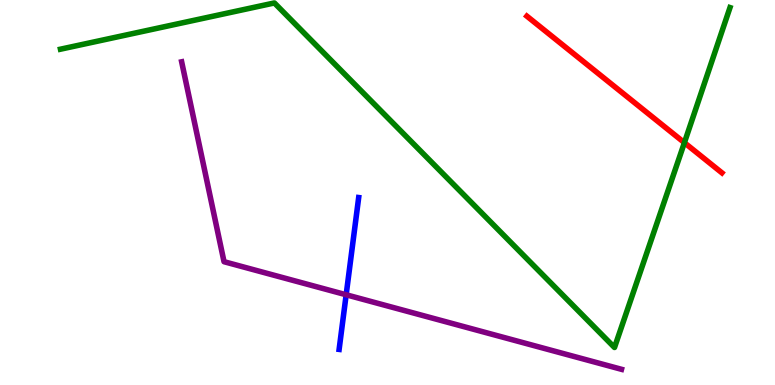[{'lines': ['blue', 'red'], 'intersections': []}, {'lines': ['green', 'red'], 'intersections': [{'x': 8.83, 'y': 6.29}]}, {'lines': ['purple', 'red'], 'intersections': []}, {'lines': ['blue', 'green'], 'intersections': []}, {'lines': ['blue', 'purple'], 'intersections': [{'x': 4.47, 'y': 2.34}]}, {'lines': ['green', 'purple'], 'intersections': []}]